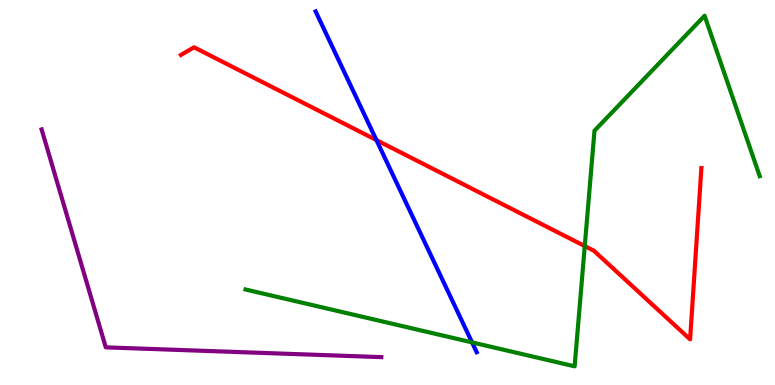[{'lines': ['blue', 'red'], 'intersections': [{'x': 4.86, 'y': 6.36}]}, {'lines': ['green', 'red'], 'intersections': [{'x': 7.55, 'y': 3.61}]}, {'lines': ['purple', 'red'], 'intersections': []}, {'lines': ['blue', 'green'], 'intersections': [{'x': 6.09, 'y': 1.11}]}, {'lines': ['blue', 'purple'], 'intersections': []}, {'lines': ['green', 'purple'], 'intersections': []}]